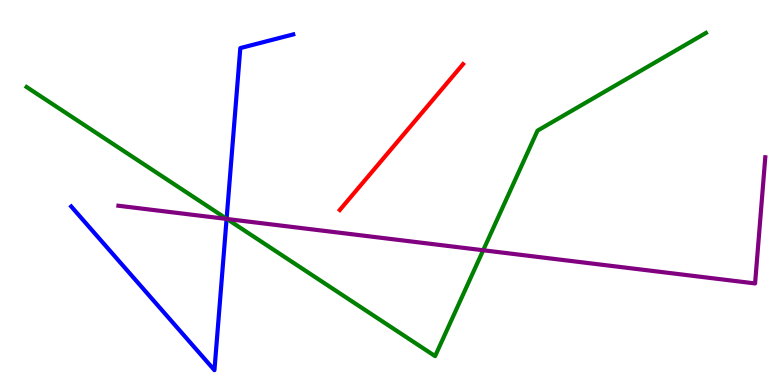[{'lines': ['blue', 'red'], 'intersections': []}, {'lines': ['green', 'red'], 'intersections': []}, {'lines': ['purple', 'red'], 'intersections': []}, {'lines': ['blue', 'green'], 'intersections': [{'x': 2.92, 'y': 4.32}]}, {'lines': ['blue', 'purple'], 'intersections': [{'x': 2.92, 'y': 4.31}]}, {'lines': ['green', 'purple'], 'intersections': [{'x': 2.93, 'y': 4.31}, {'x': 6.23, 'y': 3.5}]}]